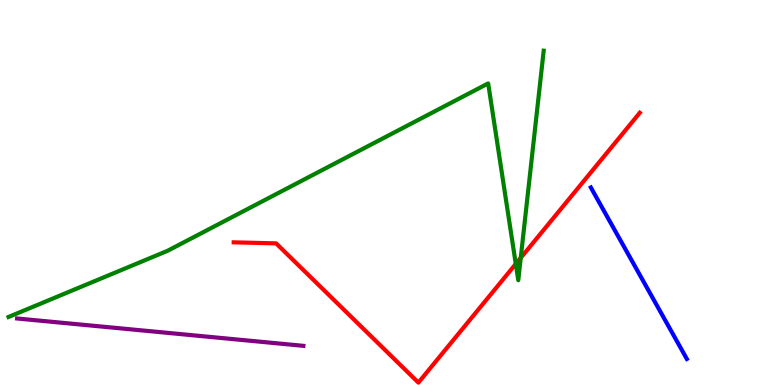[{'lines': ['blue', 'red'], 'intersections': []}, {'lines': ['green', 'red'], 'intersections': [{'x': 6.66, 'y': 3.15}, {'x': 6.72, 'y': 3.3}]}, {'lines': ['purple', 'red'], 'intersections': []}, {'lines': ['blue', 'green'], 'intersections': []}, {'lines': ['blue', 'purple'], 'intersections': []}, {'lines': ['green', 'purple'], 'intersections': []}]